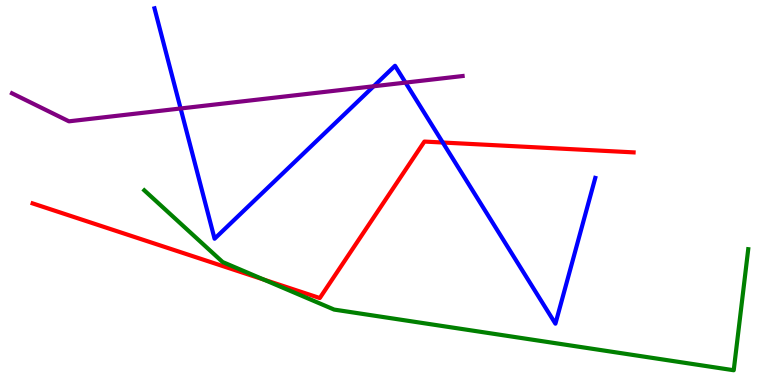[{'lines': ['blue', 'red'], 'intersections': [{'x': 5.71, 'y': 6.3}]}, {'lines': ['green', 'red'], 'intersections': [{'x': 3.4, 'y': 2.74}]}, {'lines': ['purple', 'red'], 'intersections': []}, {'lines': ['blue', 'green'], 'intersections': []}, {'lines': ['blue', 'purple'], 'intersections': [{'x': 2.33, 'y': 7.18}, {'x': 4.82, 'y': 7.76}, {'x': 5.23, 'y': 7.85}]}, {'lines': ['green', 'purple'], 'intersections': []}]